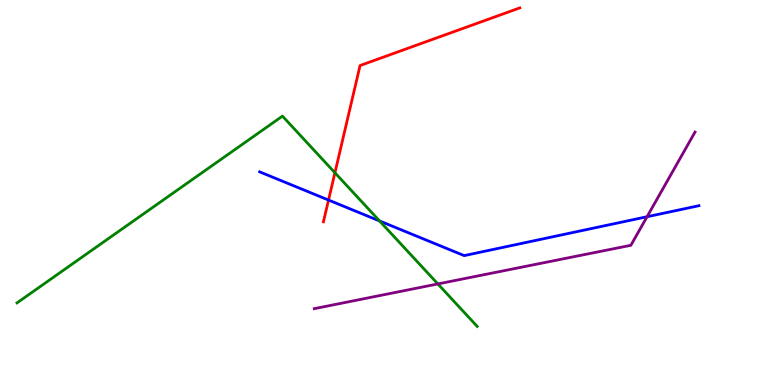[{'lines': ['blue', 'red'], 'intersections': [{'x': 4.24, 'y': 4.8}]}, {'lines': ['green', 'red'], 'intersections': [{'x': 4.32, 'y': 5.51}]}, {'lines': ['purple', 'red'], 'intersections': []}, {'lines': ['blue', 'green'], 'intersections': [{'x': 4.9, 'y': 4.26}]}, {'lines': ['blue', 'purple'], 'intersections': [{'x': 8.35, 'y': 4.37}]}, {'lines': ['green', 'purple'], 'intersections': [{'x': 5.65, 'y': 2.63}]}]